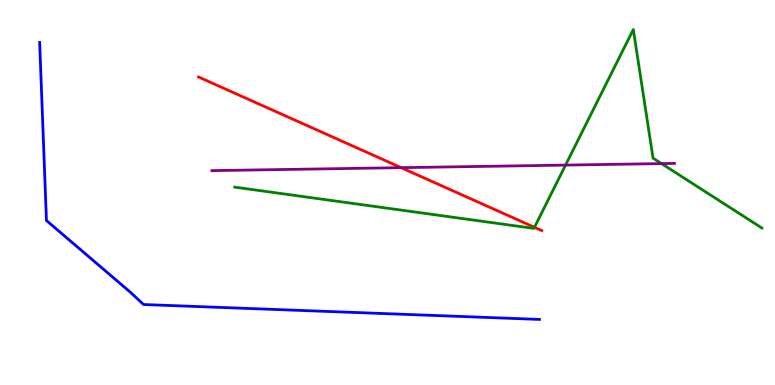[{'lines': ['blue', 'red'], 'intersections': []}, {'lines': ['green', 'red'], 'intersections': [{'x': 6.9, 'y': 4.1}]}, {'lines': ['purple', 'red'], 'intersections': [{'x': 5.18, 'y': 5.65}]}, {'lines': ['blue', 'green'], 'intersections': []}, {'lines': ['blue', 'purple'], 'intersections': []}, {'lines': ['green', 'purple'], 'intersections': [{'x': 7.3, 'y': 5.71}, {'x': 8.54, 'y': 5.75}]}]